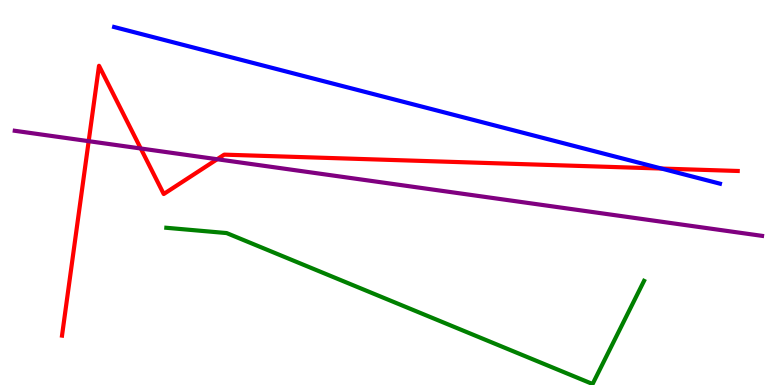[{'lines': ['blue', 'red'], 'intersections': [{'x': 8.53, 'y': 5.62}]}, {'lines': ['green', 'red'], 'intersections': []}, {'lines': ['purple', 'red'], 'intersections': [{'x': 1.14, 'y': 6.33}, {'x': 1.82, 'y': 6.14}, {'x': 2.8, 'y': 5.86}]}, {'lines': ['blue', 'green'], 'intersections': []}, {'lines': ['blue', 'purple'], 'intersections': []}, {'lines': ['green', 'purple'], 'intersections': []}]